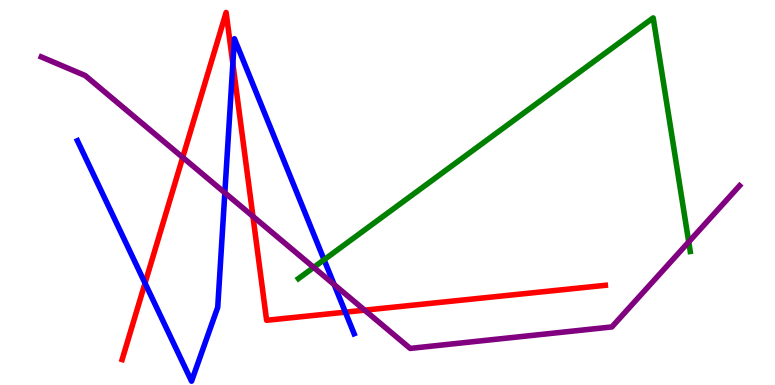[{'lines': ['blue', 'red'], 'intersections': [{'x': 1.87, 'y': 2.65}, {'x': 3.0, 'y': 8.35}, {'x': 4.46, 'y': 1.89}]}, {'lines': ['green', 'red'], 'intersections': []}, {'lines': ['purple', 'red'], 'intersections': [{'x': 2.36, 'y': 5.91}, {'x': 3.26, 'y': 4.38}, {'x': 4.71, 'y': 1.94}]}, {'lines': ['blue', 'green'], 'intersections': [{'x': 4.18, 'y': 3.25}]}, {'lines': ['blue', 'purple'], 'intersections': [{'x': 2.9, 'y': 4.99}, {'x': 4.31, 'y': 2.61}]}, {'lines': ['green', 'purple'], 'intersections': [{'x': 4.05, 'y': 3.05}, {'x': 8.89, 'y': 3.72}]}]